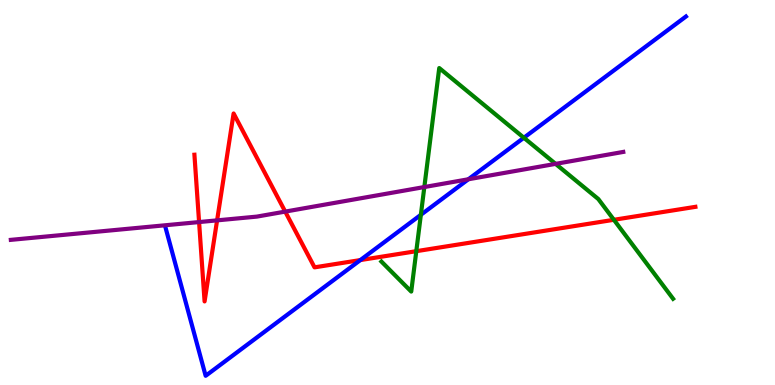[{'lines': ['blue', 'red'], 'intersections': [{'x': 4.65, 'y': 3.24}]}, {'lines': ['green', 'red'], 'intersections': [{'x': 5.37, 'y': 3.48}, {'x': 7.92, 'y': 4.29}]}, {'lines': ['purple', 'red'], 'intersections': [{'x': 2.57, 'y': 4.23}, {'x': 2.8, 'y': 4.28}, {'x': 3.68, 'y': 4.5}]}, {'lines': ['blue', 'green'], 'intersections': [{'x': 5.43, 'y': 4.42}, {'x': 6.76, 'y': 6.42}]}, {'lines': ['blue', 'purple'], 'intersections': [{'x': 6.04, 'y': 5.34}]}, {'lines': ['green', 'purple'], 'intersections': [{'x': 5.48, 'y': 5.14}, {'x': 7.17, 'y': 5.74}]}]